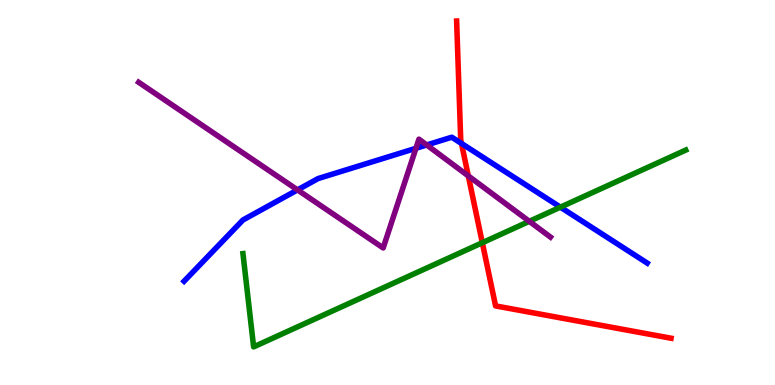[{'lines': ['blue', 'red'], 'intersections': [{'x': 5.95, 'y': 6.27}]}, {'lines': ['green', 'red'], 'intersections': [{'x': 6.22, 'y': 3.7}]}, {'lines': ['purple', 'red'], 'intersections': [{'x': 6.04, 'y': 5.43}]}, {'lines': ['blue', 'green'], 'intersections': [{'x': 7.23, 'y': 4.62}]}, {'lines': ['blue', 'purple'], 'intersections': [{'x': 3.84, 'y': 5.07}, {'x': 5.37, 'y': 6.15}, {'x': 5.51, 'y': 6.23}]}, {'lines': ['green', 'purple'], 'intersections': [{'x': 6.83, 'y': 4.25}]}]